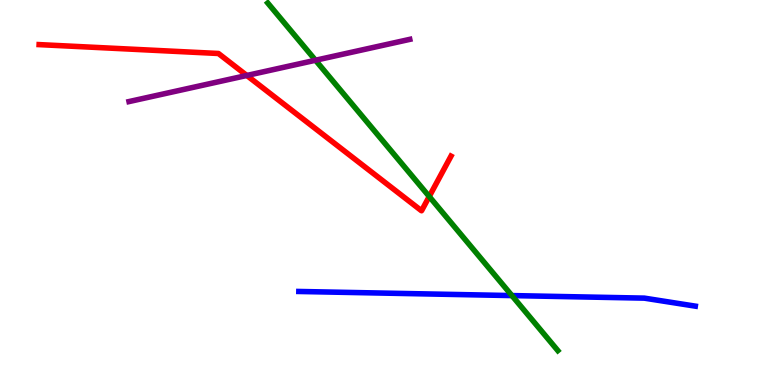[{'lines': ['blue', 'red'], 'intersections': []}, {'lines': ['green', 'red'], 'intersections': [{'x': 5.54, 'y': 4.9}]}, {'lines': ['purple', 'red'], 'intersections': [{'x': 3.18, 'y': 8.04}]}, {'lines': ['blue', 'green'], 'intersections': [{'x': 6.61, 'y': 2.32}]}, {'lines': ['blue', 'purple'], 'intersections': []}, {'lines': ['green', 'purple'], 'intersections': [{'x': 4.07, 'y': 8.44}]}]